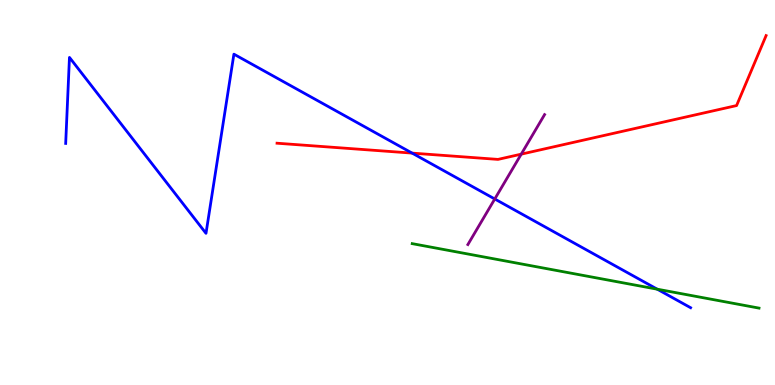[{'lines': ['blue', 'red'], 'intersections': [{'x': 5.32, 'y': 6.02}]}, {'lines': ['green', 'red'], 'intersections': []}, {'lines': ['purple', 'red'], 'intersections': [{'x': 6.73, 'y': 6.0}]}, {'lines': ['blue', 'green'], 'intersections': [{'x': 8.48, 'y': 2.49}]}, {'lines': ['blue', 'purple'], 'intersections': [{'x': 6.38, 'y': 4.83}]}, {'lines': ['green', 'purple'], 'intersections': []}]